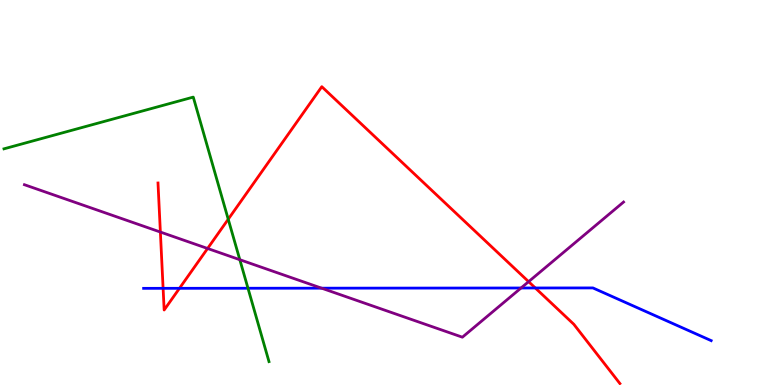[{'lines': ['blue', 'red'], 'intersections': [{'x': 2.1, 'y': 2.51}, {'x': 2.32, 'y': 2.51}, {'x': 6.91, 'y': 2.52}]}, {'lines': ['green', 'red'], 'intersections': [{'x': 2.94, 'y': 4.31}]}, {'lines': ['purple', 'red'], 'intersections': [{'x': 2.07, 'y': 3.97}, {'x': 2.68, 'y': 3.55}, {'x': 6.82, 'y': 2.68}]}, {'lines': ['blue', 'green'], 'intersections': [{'x': 3.2, 'y': 2.51}]}, {'lines': ['blue', 'purple'], 'intersections': [{'x': 4.15, 'y': 2.51}, {'x': 6.72, 'y': 2.52}]}, {'lines': ['green', 'purple'], 'intersections': [{'x': 3.09, 'y': 3.25}]}]